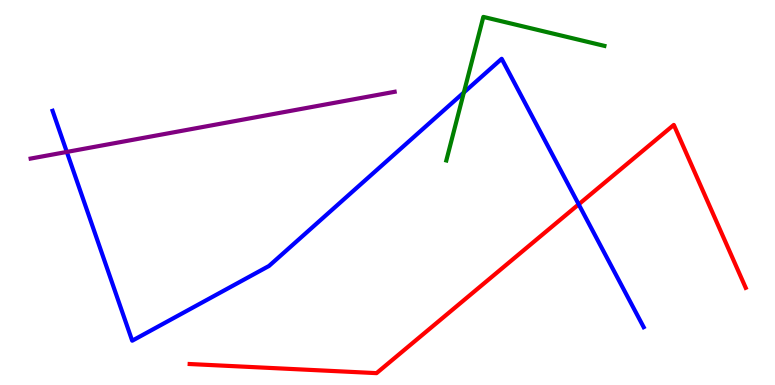[{'lines': ['blue', 'red'], 'intersections': [{'x': 7.47, 'y': 4.69}]}, {'lines': ['green', 'red'], 'intersections': []}, {'lines': ['purple', 'red'], 'intersections': []}, {'lines': ['blue', 'green'], 'intersections': [{'x': 5.99, 'y': 7.6}]}, {'lines': ['blue', 'purple'], 'intersections': [{'x': 0.862, 'y': 6.05}]}, {'lines': ['green', 'purple'], 'intersections': []}]